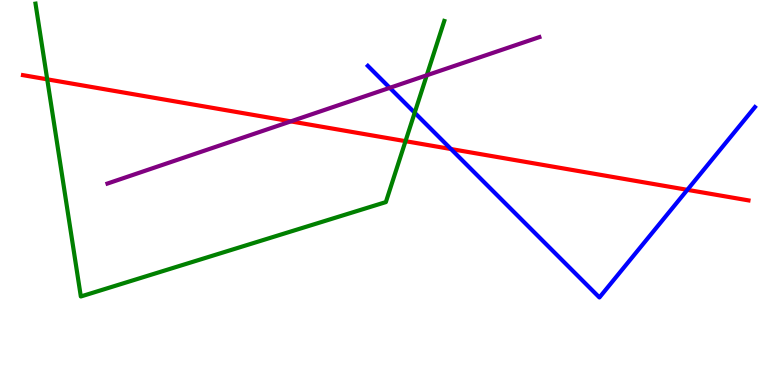[{'lines': ['blue', 'red'], 'intersections': [{'x': 5.82, 'y': 6.13}, {'x': 8.87, 'y': 5.07}]}, {'lines': ['green', 'red'], 'intersections': [{'x': 0.609, 'y': 7.94}, {'x': 5.23, 'y': 6.33}]}, {'lines': ['purple', 'red'], 'intersections': [{'x': 3.75, 'y': 6.85}]}, {'lines': ['blue', 'green'], 'intersections': [{'x': 5.35, 'y': 7.07}]}, {'lines': ['blue', 'purple'], 'intersections': [{'x': 5.03, 'y': 7.72}]}, {'lines': ['green', 'purple'], 'intersections': [{'x': 5.51, 'y': 8.04}]}]